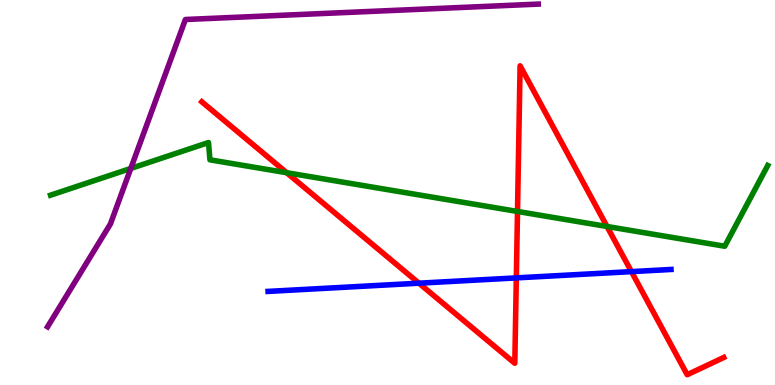[{'lines': ['blue', 'red'], 'intersections': [{'x': 5.41, 'y': 2.64}, {'x': 6.66, 'y': 2.78}, {'x': 8.15, 'y': 2.94}]}, {'lines': ['green', 'red'], 'intersections': [{'x': 3.7, 'y': 5.51}, {'x': 6.68, 'y': 4.51}, {'x': 7.83, 'y': 4.12}]}, {'lines': ['purple', 'red'], 'intersections': []}, {'lines': ['blue', 'green'], 'intersections': []}, {'lines': ['blue', 'purple'], 'intersections': []}, {'lines': ['green', 'purple'], 'intersections': [{'x': 1.69, 'y': 5.62}]}]